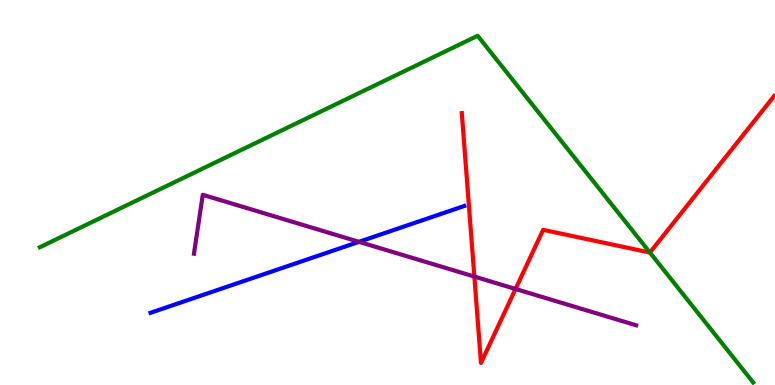[{'lines': ['blue', 'red'], 'intersections': []}, {'lines': ['green', 'red'], 'intersections': [{'x': 8.39, 'y': 3.44}]}, {'lines': ['purple', 'red'], 'intersections': [{'x': 6.12, 'y': 2.82}, {'x': 6.65, 'y': 2.49}]}, {'lines': ['blue', 'green'], 'intersections': []}, {'lines': ['blue', 'purple'], 'intersections': [{'x': 4.63, 'y': 3.72}]}, {'lines': ['green', 'purple'], 'intersections': []}]